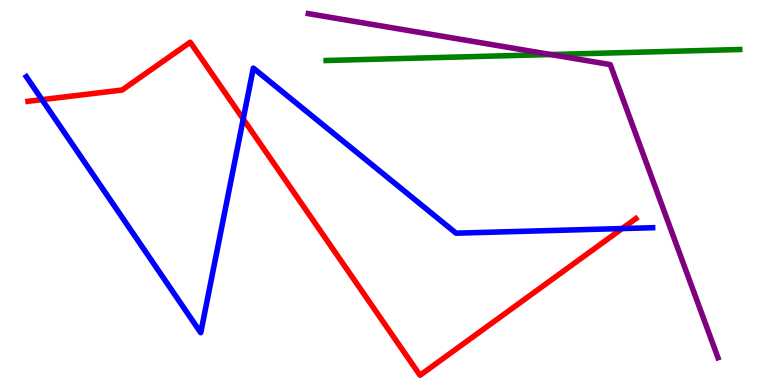[{'lines': ['blue', 'red'], 'intersections': [{'x': 0.542, 'y': 7.41}, {'x': 3.14, 'y': 6.91}, {'x': 8.03, 'y': 4.06}]}, {'lines': ['green', 'red'], 'intersections': []}, {'lines': ['purple', 'red'], 'intersections': []}, {'lines': ['blue', 'green'], 'intersections': []}, {'lines': ['blue', 'purple'], 'intersections': []}, {'lines': ['green', 'purple'], 'intersections': [{'x': 7.11, 'y': 8.58}]}]